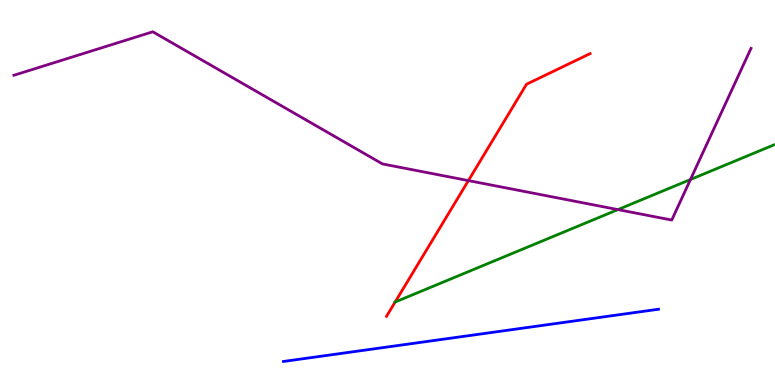[{'lines': ['blue', 'red'], 'intersections': []}, {'lines': ['green', 'red'], 'intersections': [{'x': 5.1, 'y': 2.15}]}, {'lines': ['purple', 'red'], 'intersections': [{'x': 6.04, 'y': 5.31}]}, {'lines': ['blue', 'green'], 'intersections': []}, {'lines': ['blue', 'purple'], 'intersections': []}, {'lines': ['green', 'purple'], 'intersections': [{'x': 7.97, 'y': 4.56}, {'x': 8.91, 'y': 5.34}]}]